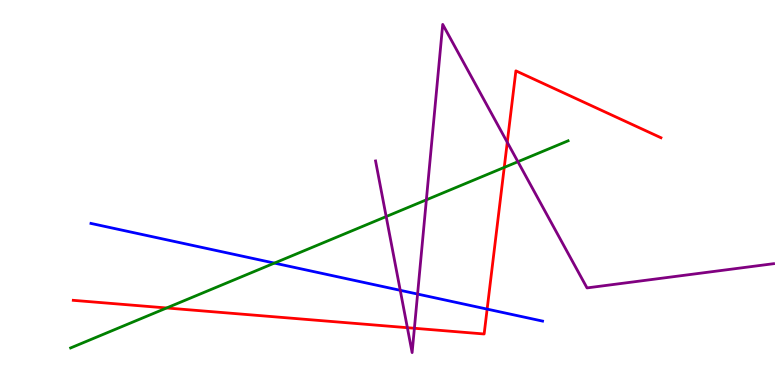[{'lines': ['blue', 'red'], 'intersections': [{'x': 6.29, 'y': 1.97}]}, {'lines': ['green', 'red'], 'intersections': [{'x': 2.15, 'y': 2.0}, {'x': 6.51, 'y': 5.65}]}, {'lines': ['purple', 'red'], 'intersections': [{'x': 5.26, 'y': 1.49}, {'x': 5.35, 'y': 1.47}, {'x': 6.55, 'y': 6.3}]}, {'lines': ['blue', 'green'], 'intersections': [{'x': 3.54, 'y': 3.17}]}, {'lines': ['blue', 'purple'], 'intersections': [{'x': 5.16, 'y': 2.46}, {'x': 5.39, 'y': 2.36}]}, {'lines': ['green', 'purple'], 'intersections': [{'x': 4.98, 'y': 4.37}, {'x': 5.5, 'y': 4.81}, {'x': 6.68, 'y': 5.8}]}]